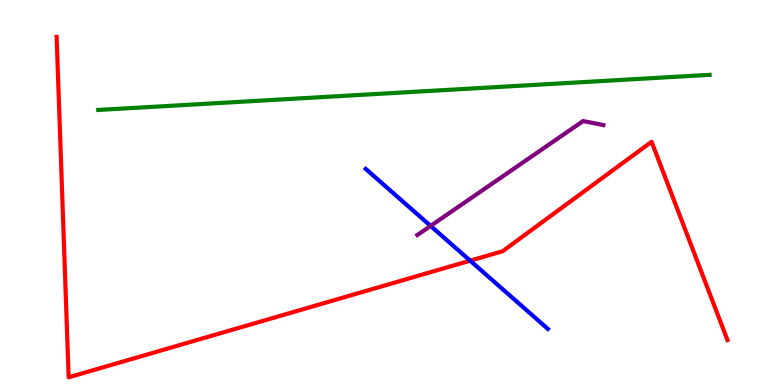[{'lines': ['blue', 'red'], 'intersections': [{'x': 6.07, 'y': 3.23}]}, {'lines': ['green', 'red'], 'intersections': []}, {'lines': ['purple', 'red'], 'intersections': []}, {'lines': ['blue', 'green'], 'intersections': []}, {'lines': ['blue', 'purple'], 'intersections': [{'x': 5.56, 'y': 4.13}]}, {'lines': ['green', 'purple'], 'intersections': []}]